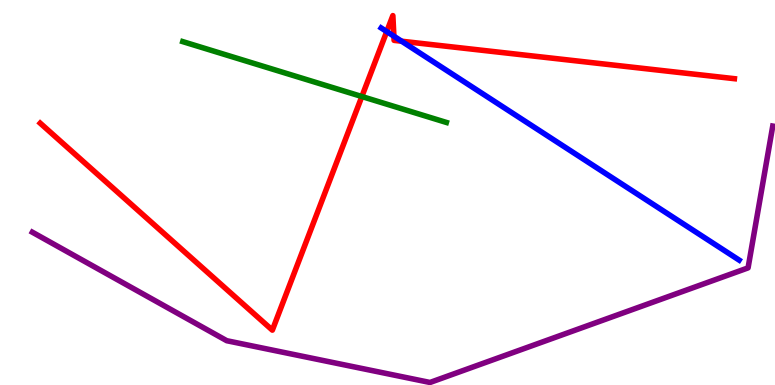[{'lines': ['blue', 'red'], 'intersections': [{'x': 4.99, 'y': 9.18}, {'x': 5.08, 'y': 9.06}, {'x': 5.18, 'y': 8.93}]}, {'lines': ['green', 'red'], 'intersections': [{'x': 4.67, 'y': 7.49}]}, {'lines': ['purple', 'red'], 'intersections': []}, {'lines': ['blue', 'green'], 'intersections': []}, {'lines': ['blue', 'purple'], 'intersections': []}, {'lines': ['green', 'purple'], 'intersections': []}]